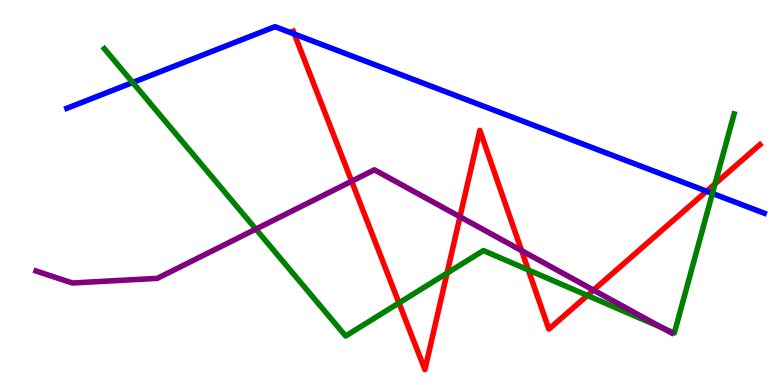[{'lines': ['blue', 'red'], 'intersections': [{'x': 3.8, 'y': 9.12}, {'x': 9.12, 'y': 5.03}]}, {'lines': ['green', 'red'], 'intersections': [{'x': 5.15, 'y': 2.13}, {'x': 5.77, 'y': 2.91}, {'x': 6.82, 'y': 2.99}, {'x': 7.58, 'y': 2.33}, {'x': 9.23, 'y': 5.22}]}, {'lines': ['purple', 'red'], 'intersections': [{'x': 4.54, 'y': 5.29}, {'x': 5.94, 'y': 4.37}, {'x': 6.73, 'y': 3.49}, {'x': 7.66, 'y': 2.47}]}, {'lines': ['blue', 'green'], 'intersections': [{'x': 1.71, 'y': 7.86}, {'x': 9.19, 'y': 4.98}]}, {'lines': ['blue', 'purple'], 'intersections': []}, {'lines': ['green', 'purple'], 'intersections': [{'x': 3.3, 'y': 4.05}, {'x': 8.54, 'y': 1.49}]}]